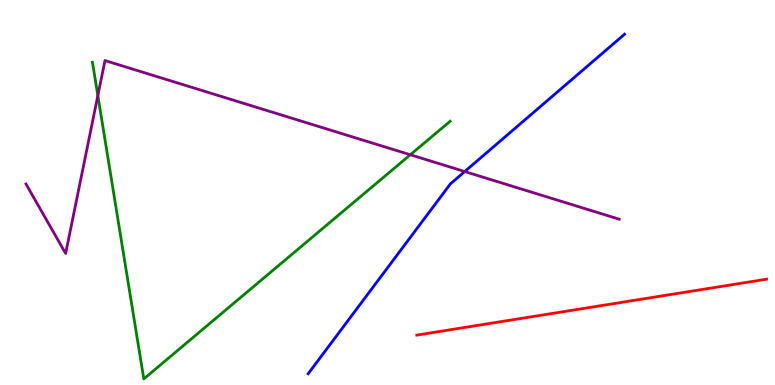[{'lines': ['blue', 'red'], 'intersections': []}, {'lines': ['green', 'red'], 'intersections': []}, {'lines': ['purple', 'red'], 'intersections': []}, {'lines': ['blue', 'green'], 'intersections': []}, {'lines': ['blue', 'purple'], 'intersections': [{'x': 6.0, 'y': 5.54}]}, {'lines': ['green', 'purple'], 'intersections': [{'x': 1.26, 'y': 7.52}, {'x': 5.29, 'y': 5.98}]}]